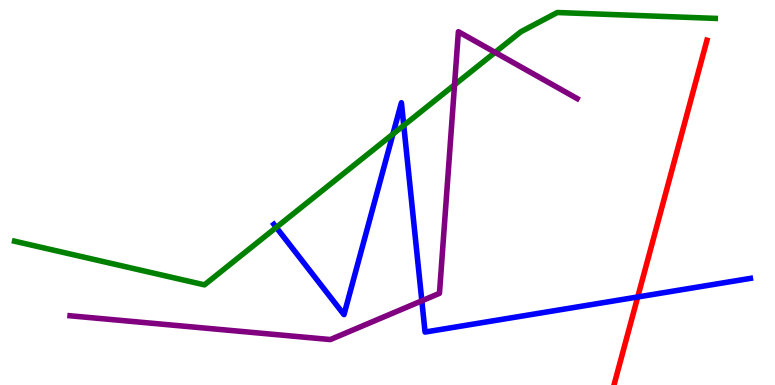[{'lines': ['blue', 'red'], 'intersections': [{'x': 8.23, 'y': 2.29}]}, {'lines': ['green', 'red'], 'intersections': []}, {'lines': ['purple', 'red'], 'intersections': []}, {'lines': ['blue', 'green'], 'intersections': [{'x': 3.56, 'y': 4.09}, {'x': 5.07, 'y': 6.52}, {'x': 5.21, 'y': 6.74}]}, {'lines': ['blue', 'purple'], 'intersections': [{'x': 5.44, 'y': 2.19}]}, {'lines': ['green', 'purple'], 'intersections': [{'x': 5.87, 'y': 7.8}, {'x': 6.39, 'y': 8.64}]}]